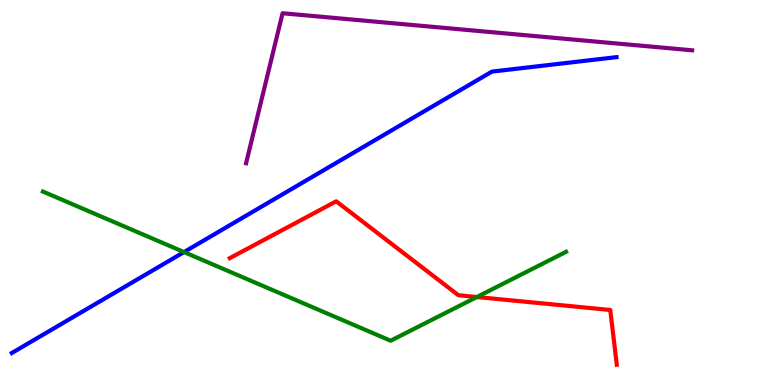[{'lines': ['blue', 'red'], 'intersections': []}, {'lines': ['green', 'red'], 'intersections': [{'x': 6.15, 'y': 2.29}]}, {'lines': ['purple', 'red'], 'intersections': []}, {'lines': ['blue', 'green'], 'intersections': [{'x': 2.37, 'y': 3.45}]}, {'lines': ['blue', 'purple'], 'intersections': []}, {'lines': ['green', 'purple'], 'intersections': []}]